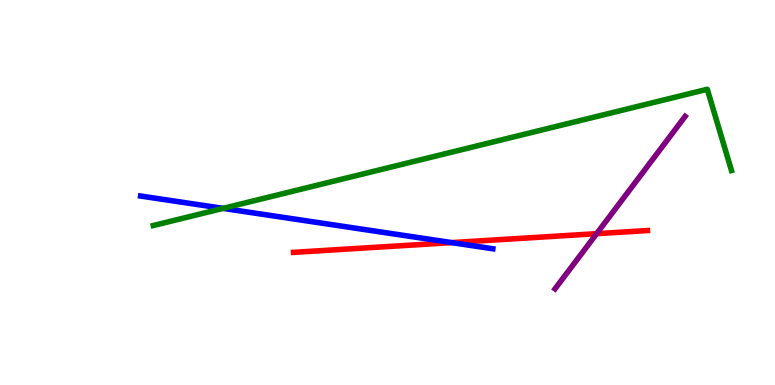[{'lines': ['blue', 'red'], 'intersections': [{'x': 5.83, 'y': 3.7}]}, {'lines': ['green', 'red'], 'intersections': []}, {'lines': ['purple', 'red'], 'intersections': [{'x': 7.7, 'y': 3.93}]}, {'lines': ['blue', 'green'], 'intersections': [{'x': 2.88, 'y': 4.59}]}, {'lines': ['blue', 'purple'], 'intersections': []}, {'lines': ['green', 'purple'], 'intersections': []}]